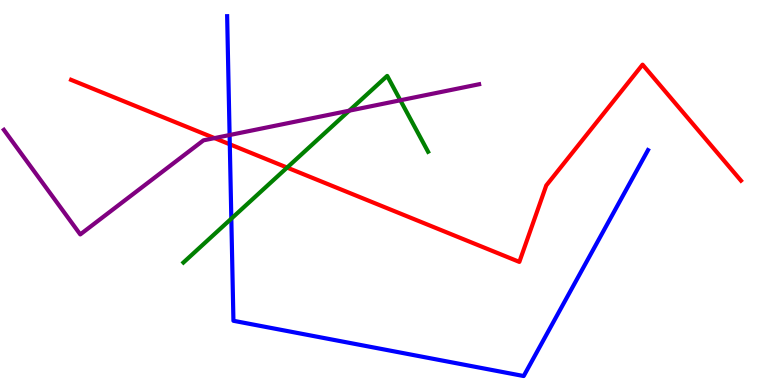[{'lines': ['blue', 'red'], 'intersections': [{'x': 2.97, 'y': 6.25}]}, {'lines': ['green', 'red'], 'intersections': [{'x': 3.7, 'y': 5.65}]}, {'lines': ['purple', 'red'], 'intersections': [{'x': 2.77, 'y': 6.41}]}, {'lines': ['blue', 'green'], 'intersections': [{'x': 2.98, 'y': 4.32}]}, {'lines': ['blue', 'purple'], 'intersections': [{'x': 2.96, 'y': 6.49}]}, {'lines': ['green', 'purple'], 'intersections': [{'x': 4.51, 'y': 7.13}, {'x': 5.17, 'y': 7.4}]}]